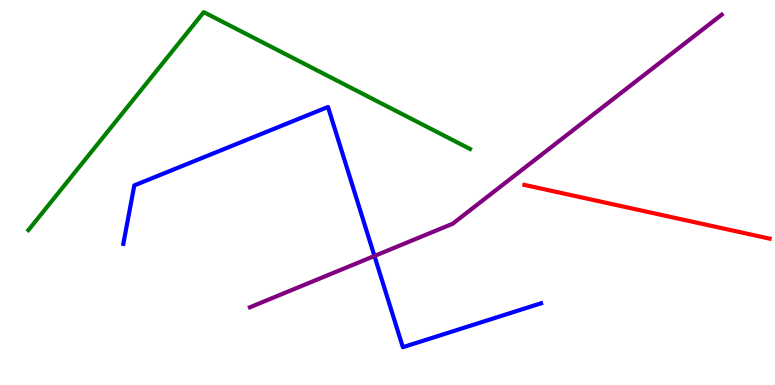[{'lines': ['blue', 'red'], 'intersections': []}, {'lines': ['green', 'red'], 'intersections': []}, {'lines': ['purple', 'red'], 'intersections': []}, {'lines': ['blue', 'green'], 'intersections': []}, {'lines': ['blue', 'purple'], 'intersections': [{'x': 4.83, 'y': 3.35}]}, {'lines': ['green', 'purple'], 'intersections': []}]